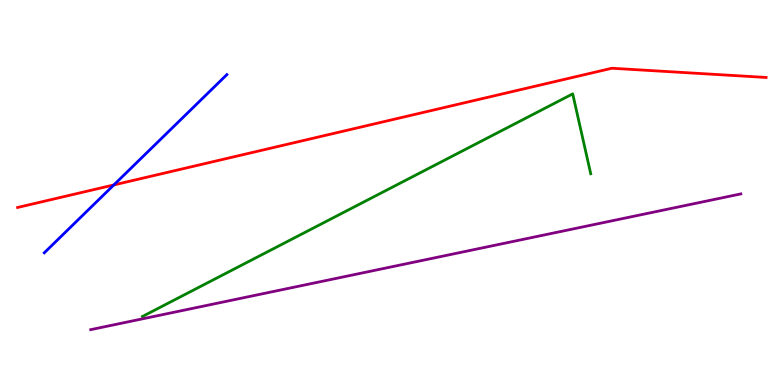[{'lines': ['blue', 'red'], 'intersections': [{'x': 1.47, 'y': 5.2}]}, {'lines': ['green', 'red'], 'intersections': []}, {'lines': ['purple', 'red'], 'intersections': []}, {'lines': ['blue', 'green'], 'intersections': []}, {'lines': ['blue', 'purple'], 'intersections': []}, {'lines': ['green', 'purple'], 'intersections': []}]